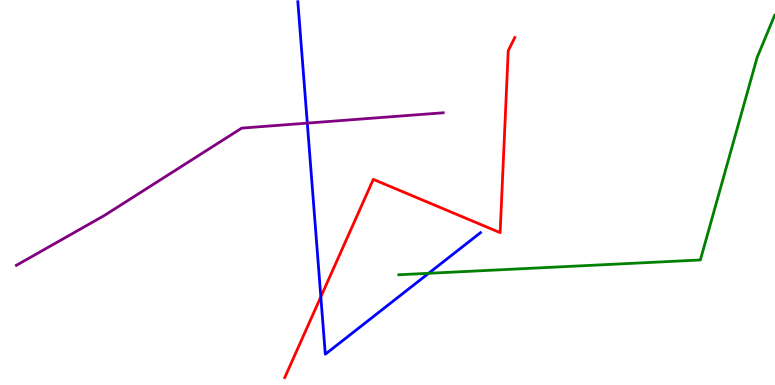[{'lines': ['blue', 'red'], 'intersections': [{'x': 4.14, 'y': 2.29}]}, {'lines': ['green', 'red'], 'intersections': []}, {'lines': ['purple', 'red'], 'intersections': []}, {'lines': ['blue', 'green'], 'intersections': [{'x': 5.53, 'y': 2.9}]}, {'lines': ['blue', 'purple'], 'intersections': [{'x': 3.97, 'y': 6.8}]}, {'lines': ['green', 'purple'], 'intersections': []}]